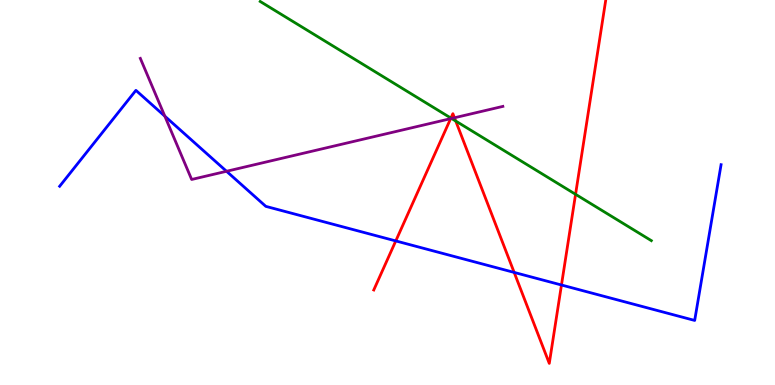[{'lines': ['blue', 'red'], 'intersections': [{'x': 5.11, 'y': 3.74}, {'x': 6.63, 'y': 2.92}, {'x': 7.24, 'y': 2.6}]}, {'lines': ['green', 'red'], 'intersections': [{'x': 5.82, 'y': 6.93}, {'x': 5.88, 'y': 6.86}, {'x': 7.43, 'y': 4.95}]}, {'lines': ['purple', 'red'], 'intersections': [{'x': 5.81, 'y': 6.92}, {'x': 5.86, 'y': 6.94}]}, {'lines': ['blue', 'green'], 'intersections': []}, {'lines': ['blue', 'purple'], 'intersections': [{'x': 2.13, 'y': 6.98}, {'x': 2.92, 'y': 5.55}]}, {'lines': ['green', 'purple'], 'intersections': [{'x': 5.83, 'y': 6.92}]}]